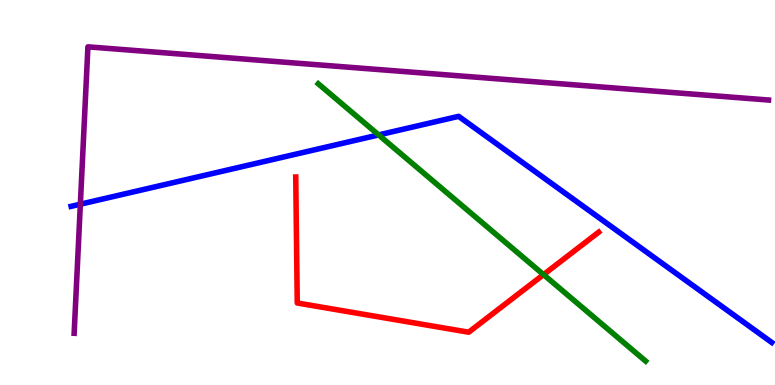[{'lines': ['blue', 'red'], 'intersections': []}, {'lines': ['green', 'red'], 'intersections': [{'x': 7.01, 'y': 2.87}]}, {'lines': ['purple', 'red'], 'intersections': []}, {'lines': ['blue', 'green'], 'intersections': [{'x': 4.89, 'y': 6.5}]}, {'lines': ['blue', 'purple'], 'intersections': [{'x': 1.04, 'y': 4.7}]}, {'lines': ['green', 'purple'], 'intersections': []}]